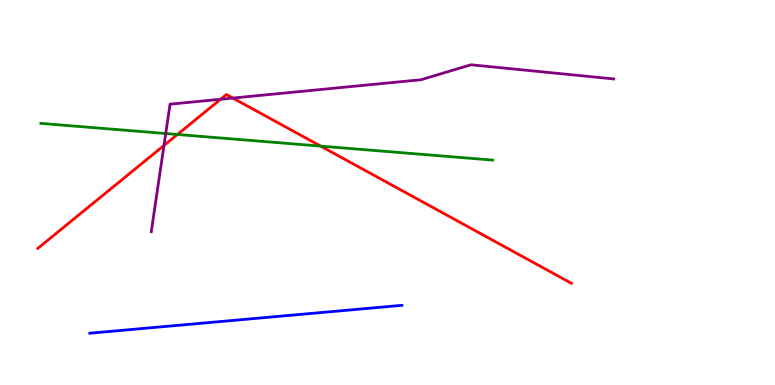[{'lines': ['blue', 'red'], 'intersections': []}, {'lines': ['green', 'red'], 'intersections': [{'x': 2.29, 'y': 6.51}, {'x': 4.14, 'y': 6.2}]}, {'lines': ['purple', 'red'], 'intersections': [{'x': 2.12, 'y': 6.22}, {'x': 2.85, 'y': 7.42}, {'x': 3.0, 'y': 7.45}]}, {'lines': ['blue', 'green'], 'intersections': []}, {'lines': ['blue', 'purple'], 'intersections': []}, {'lines': ['green', 'purple'], 'intersections': [{'x': 2.14, 'y': 6.53}]}]